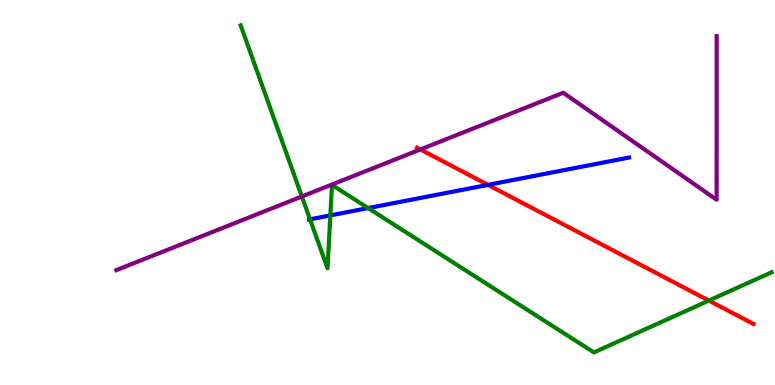[{'lines': ['blue', 'red'], 'intersections': [{'x': 6.3, 'y': 5.2}]}, {'lines': ['green', 'red'], 'intersections': [{'x': 9.15, 'y': 2.19}]}, {'lines': ['purple', 'red'], 'intersections': [{'x': 5.42, 'y': 6.12}]}, {'lines': ['blue', 'green'], 'intersections': [{'x': 4.0, 'y': 4.3}, {'x': 4.26, 'y': 4.41}, {'x': 4.75, 'y': 4.6}]}, {'lines': ['blue', 'purple'], 'intersections': []}, {'lines': ['green', 'purple'], 'intersections': [{'x': 3.89, 'y': 4.9}]}]